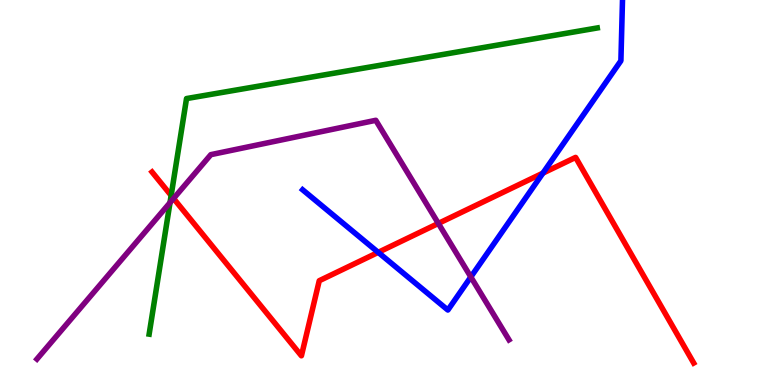[{'lines': ['blue', 'red'], 'intersections': [{'x': 4.88, 'y': 3.45}, {'x': 7.01, 'y': 5.5}]}, {'lines': ['green', 'red'], 'intersections': [{'x': 2.21, 'y': 4.92}]}, {'lines': ['purple', 'red'], 'intersections': [{'x': 2.24, 'y': 4.84}, {'x': 5.66, 'y': 4.2}]}, {'lines': ['blue', 'green'], 'intersections': []}, {'lines': ['blue', 'purple'], 'intersections': [{'x': 6.08, 'y': 2.81}]}, {'lines': ['green', 'purple'], 'intersections': [{'x': 2.19, 'y': 4.74}]}]